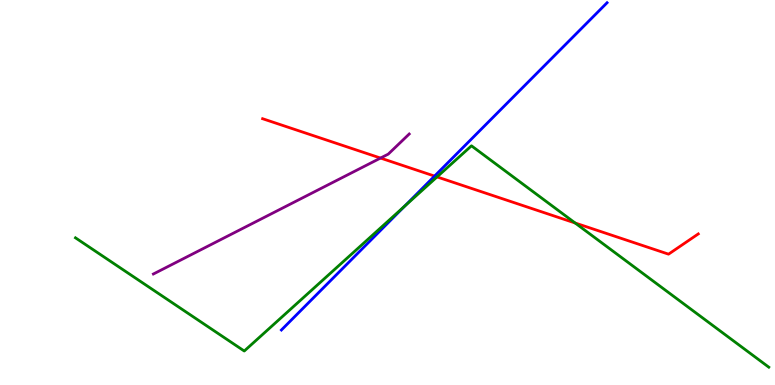[{'lines': ['blue', 'red'], 'intersections': [{'x': 5.61, 'y': 5.43}]}, {'lines': ['green', 'red'], 'intersections': [{'x': 5.64, 'y': 5.4}, {'x': 7.42, 'y': 4.21}]}, {'lines': ['purple', 'red'], 'intersections': [{'x': 4.91, 'y': 5.89}]}, {'lines': ['blue', 'green'], 'intersections': [{'x': 5.22, 'y': 4.64}]}, {'lines': ['blue', 'purple'], 'intersections': []}, {'lines': ['green', 'purple'], 'intersections': []}]